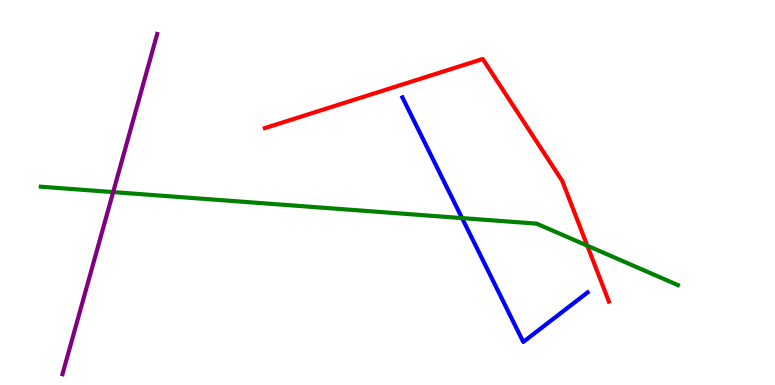[{'lines': ['blue', 'red'], 'intersections': []}, {'lines': ['green', 'red'], 'intersections': [{'x': 7.58, 'y': 3.62}]}, {'lines': ['purple', 'red'], 'intersections': []}, {'lines': ['blue', 'green'], 'intersections': [{'x': 5.96, 'y': 4.34}]}, {'lines': ['blue', 'purple'], 'intersections': []}, {'lines': ['green', 'purple'], 'intersections': [{'x': 1.46, 'y': 5.01}]}]